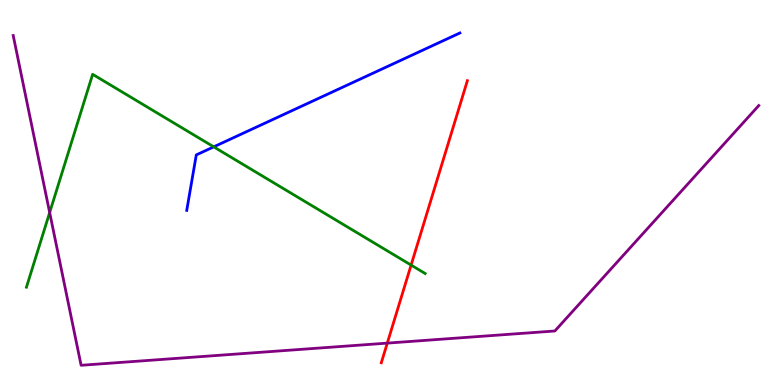[{'lines': ['blue', 'red'], 'intersections': []}, {'lines': ['green', 'red'], 'intersections': [{'x': 5.3, 'y': 3.11}]}, {'lines': ['purple', 'red'], 'intersections': [{'x': 5.0, 'y': 1.09}]}, {'lines': ['blue', 'green'], 'intersections': [{'x': 2.76, 'y': 6.19}]}, {'lines': ['blue', 'purple'], 'intersections': []}, {'lines': ['green', 'purple'], 'intersections': [{'x': 0.641, 'y': 4.48}]}]